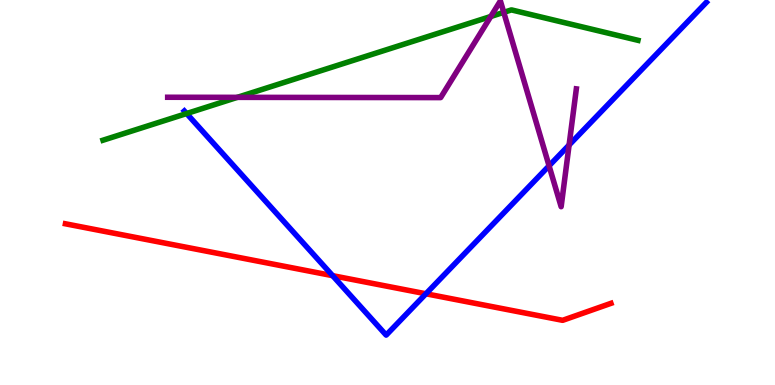[{'lines': ['blue', 'red'], 'intersections': [{'x': 4.29, 'y': 2.84}, {'x': 5.5, 'y': 2.37}]}, {'lines': ['green', 'red'], 'intersections': []}, {'lines': ['purple', 'red'], 'intersections': []}, {'lines': ['blue', 'green'], 'intersections': [{'x': 2.41, 'y': 7.05}]}, {'lines': ['blue', 'purple'], 'intersections': [{'x': 7.08, 'y': 5.69}, {'x': 7.34, 'y': 6.23}]}, {'lines': ['green', 'purple'], 'intersections': [{'x': 3.06, 'y': 7.47}, {'x': 6.33, 'y': 9.57}, {'x': 6.5, 'y': 9.68}]}]